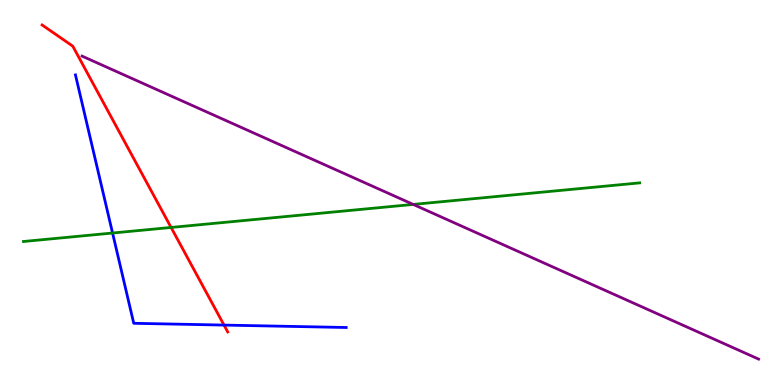[{'lines': ['blue', 'red'], 'intersections': [{'x': 2.89, 'y': 1.56}]}, {'lines': ['green', 'red'], 'intersections': [{'x': 2.21, 'y': 4.09}]}, {'lines': ['purple', 'red'], 'intersections': []}, {'lines': ['blue', 'green'], 'intersections': [{'x': 1.45, 'y': 3.95}]}, {'lines': ['blue', 'purple'], 'intersections': []}, {'lines': ['green', 'purple'], 'intersections': [{'x': 5.33, 'y': 4.69}]}]